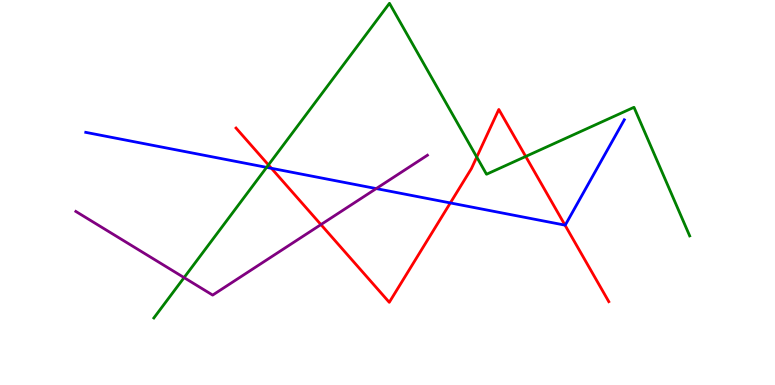[{'lines': ['blue', 'red'], 'intersections': [{'x': 3.5, 'y': 5.63}, {'x': 5.81, 'y': 4.73}, {'x': 7.29, 'y': 4.15}]}, {'lines': ['green', 'red'], 'intersections': [{'x': 3.46, 'y': 5.72}, {'x': 6.15, 'y': 5.92}, {'x': 6.78, 'y': 5.94}]}, {'lines': ['purple', 'red'], 'intersections': [{'x': 4.14, 'y': 4.17}]}, {'lines': ['blue', 'green'], 'intersections': [{'x': 3.44, 'y': 5.65}]}, {'lines': ['blue', 'purple'], 'intersections': [{'x': 4.85, 'y': 5.1}]}, {'lines': ['green', 'purple'], 'intersections': [{'x': 2.38, 'y': 2.79}]}]